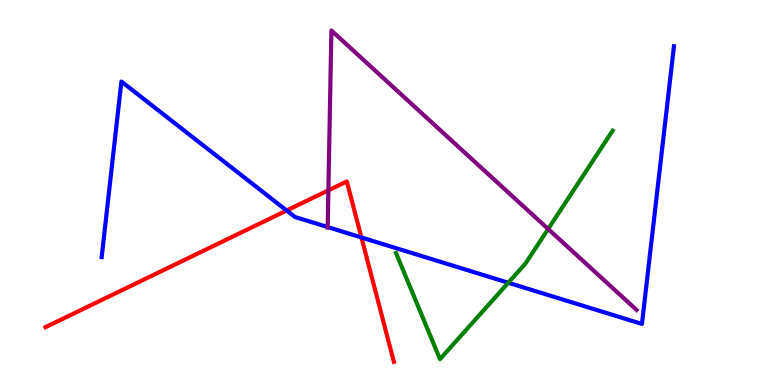[{'lines': ['blue', 'red'], 'intersections': [{'x': 3.7, 'y': 4.53}, {'x': 4.66, 'y': 3.83}]}, {'lines': ['green', 'red'], 'intersections': []}, {'lines': ['purple', 'red'], 'intersections': [{'x': 4.24, 'y': 5.06}]}, {'lines': ['blue', 'green'], 'intersections': [{'x': 6.56, 'y': 2.66}]}, {'lines': ['blue', 'purple'], 'intersections': [{'x': 4.23, 'y': 4.1}]}, {'lines': ['green', 'purple'], 'intersections': [{'x': 7.07, 'y': 4.05}]}]